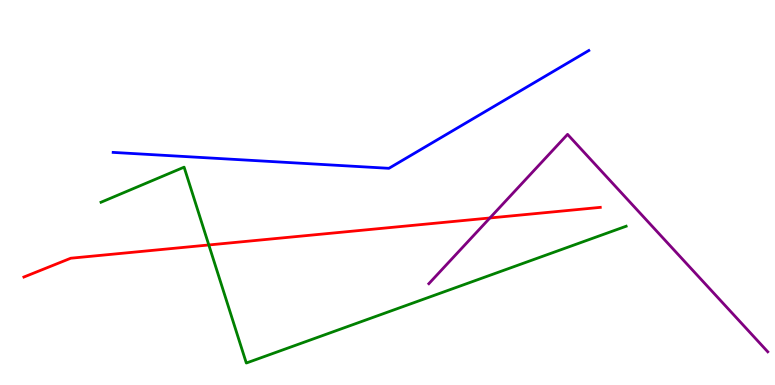[{'lines': ['blue', 'red'], 'intersections': []}, {'lines': ['green', 'red'], 'intersections': [{'x': 2.69, 'y': 3.64}]}, {'lines': ['purple', 'red'], 'intersections': [{'x': 6.32, 'y': 4.34}]}, {'lines': ['blue', 'green'], 'intersections': []}, {'lines': ['blue', 'purple'], 'intersections': []}, {'lines': ['green', 'purple'], 'intersections': []}]